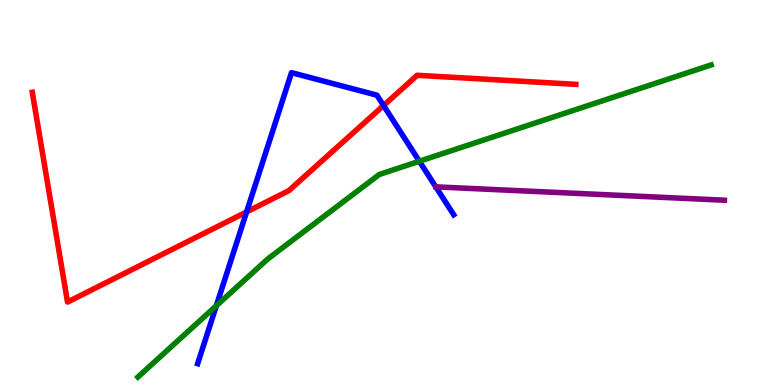[{'lines': ['blue', 'red'], 'intersections': [{'x': 3.18, 'y': 4.5}, {'x': 4.95, 'y': 7.26}]}, {'lines': ['green', 'red'], 'intersections': []}, {'lines': ['purple', 'red'], 'intersections': []}, {'lines': ['blue', 'green'], 'intersections': [{'x': 2.79, 'y': 2.06}, {'x': 5.41, 'y': 5.81}]}, {'lines': ['blue', 'purple'], 'intersections': []}, {'lines': ['green', 'purple'], 'intersections': []}]